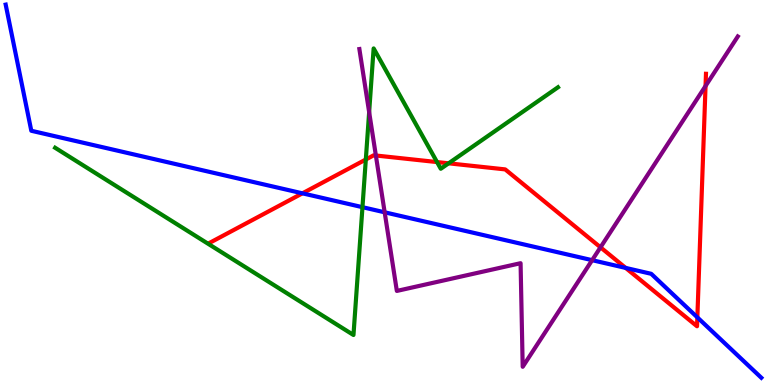[{'lines': ['blue', 'red'], 'intersections': [{'x': 3.9, 'y': 4.98}, {'x': 8.07, 'y': 3.04}, {'x': 9.0, 'y': 1.76}]}, {'lines': ['green', 'red'], 'intersections': [{'x': 4.72, 'y': 5.86}, {'x': 5.64, 'y': 5.79}, {'x': 5.79, 'y': 5.76}]}, {'lines': ['purple', 'red'], 'intersections': [{'x': 4.85, 'y': 5.96}, {'x': 7.75, 'y': 3.58}, {'x': 9.1, 'y': 7.77}]}, {'lines': ['blue', 'green'], 'intersections': [{'x': 4.68, 'y': 4.62}]}, {'lines': ['blue', 'purple'], 'intersections': [{'x': 4.96, 'y': 4.49}, {'x': 7.64, 'y': 3.24}]}, {'lines': ['green', 'purple'], 'intersections': [{'x': 4.76, 'y': 7.09}]}]